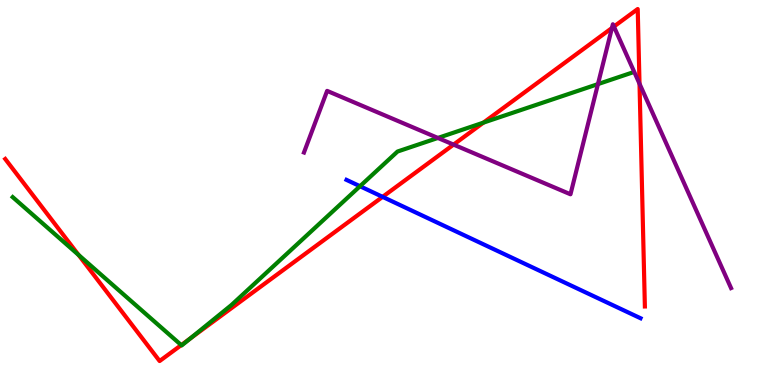[{'lines': ['blue', 'red'], 'intersections': [{'x': 4.94, 'y': 4.89}]}, {'lines': ['green', 'red'], 'intersections': [{'x': 1.01, 'y': 3.38}, {'x': 2.34, 'y': 1.04}, {'x': 2.46, 'y': 1.21}, {'x': 6.24, 'y': 6.81}]}, {'lines': ['purple', 'red'], 'intersections': [{'x': 5.85, 'y': 6.24}, {'x': 7.9, 'y': 9.27}, {'x': 7.92, 'y': 9.31}, {'x': 8.25, 'y': 7.83}]}, {'lines': ['blue', 'green'], 'intersections': [{'x': 4.65, 'y': 5.16}]}, {'lines': ['blue', 'purple'], 'intersections': []}, {'lines': ['green', 'purple'], 'intersections': [{'x': 5.65, 'y': 6.42}, {'x': 7.72, 'y': 7.82}]}]